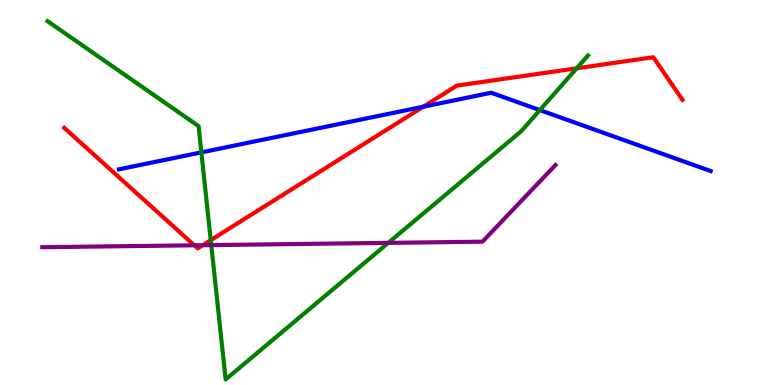[{'lines': ['blue', 'red'], 'intersections': [{'x': 5.46, 'y': 7.23}]}, {'lines': ['green', 'red'], 'intersections': [{'x': 2.72, 'y': 3.76}, {'x': 7.44, 'y': 8.23}]}, {'lines': ['purple', 'red'], 'intersections': [{'x': 2.51, 'y': 3.63}, {'x': 2.62, 'y': 3.63}]}, {'lines': ['blue', 'green'], 'intersections': [{'x': 2.6, 'y': 6.04}, {'x': 6.97, 'y': 7.14}]}, {'lines': ['blue', 'purple'], 'intersections': []}, {'lines': ['green', 'purple'], 'intersections': [{'x': 2.73, 'y': 3.63}, {'x': 5.01, 'y': 3.69}]}]